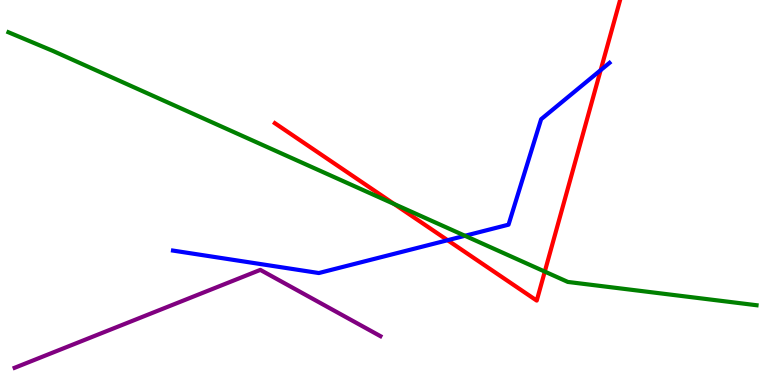[{'lines': ['blue', 'red'], 'intersections': [{'x': 5.78, 'y': 3.76}, {'x': 7.75, 'y': 8.18}]}, {'lines': ['green', 'red'], 'intersections': [{'x': 5.09, 'y': 4.7}, {'x': 7.03, 'y': 2.95}]}, {'lines': ['purple', 'red'], 'intersections': []}, {'lines': ['blue', 'green'], 'intersections': [{'x': 6.0, 'y': 3.88}]}, {'lines': ['blue', 'purple'], 'intersections': []}, {'lines': ['green', 'purple'], 'intersections': []}]